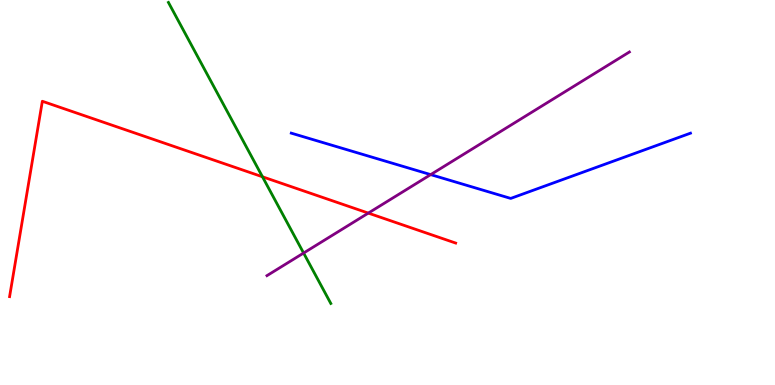[{'lines': ['blue', 'red'], 'intersections': []}, {'lines': ['green', 'red'], 'intersections': [{'x': 3.39, 'y': 5.41}]}, {'lines': ['purple', 'red'], 'intersections': [{'x': 4.75, 'y': 4.46}]}, {'lines': ['blue', 'green'], 'intersections': []}, {'lines': ['blue', 'purple'], 'intersections': [{'x': 5.56, 'y': 5.46}]}, {'lines': ['green', 'purple'], 'intersections': [{'x': 3.92, 'y': 3.43}]}]